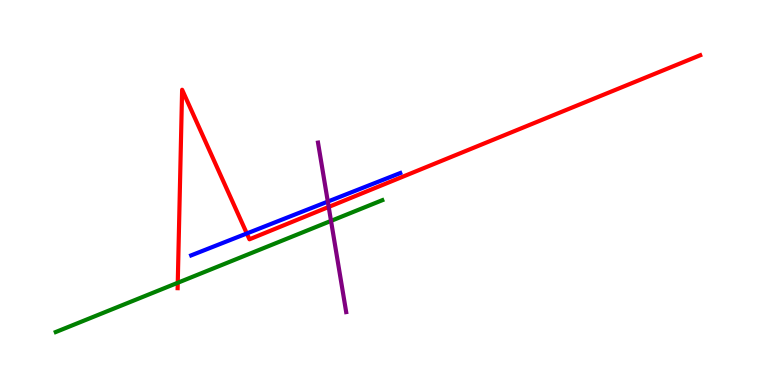[{'lines': ['blue', 'red'], 'intersections': [{'x': 3.18, 'y': 3.94}]}, {'lines': ['green', 'red'], 'intersections': [{'x': 2.29, 'y': 2.66}]}, {'lines': ['purple', 'red'], 'intersections': [{'x': 4.24, 'y': 4.62}]}, {'lines': ['blue', 'green'], 'intersections': []}, {'lines': ['blue', 'purple'], 'intersections': [{'x': 4.23, 'y': 4.76}]}, {'lines': ['green', 'purple'], 'intersections': [{'x': 4.27, 'y': 4.26}]}]